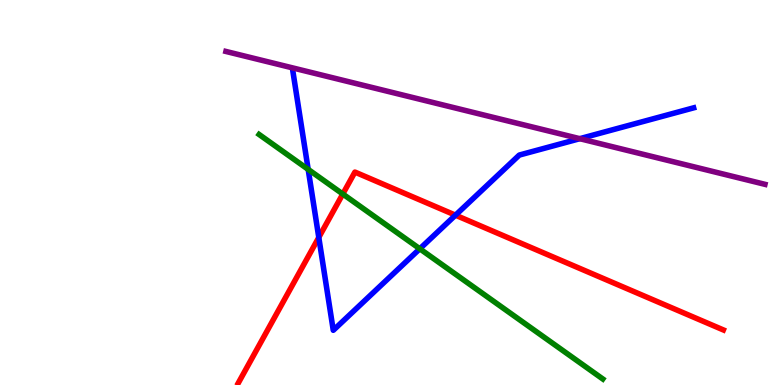[{'lines': ['blue', 'red'], 'intersections': [{'x': 4.11, 'y': 3.83}, {'x': 5.88, 'y': 4.41}]}, {'lines': ['green', 'red'], 'intersections': [{'x': 4.42, 'y': 4.96}]}, {'lines': ['purple', 'red'], 'intersections': []}, {'lines': ['blue', 'green'], 'intersections': [{'x': 3.98, 'y': 5.6}, {'x': 5.42, 'y': 3.54}]}, {'lines': ['blue', 'purple'], 'intersections': [{'x': 7.48, 'y': 6.4}]}, {'lines': ['green', 'purple'], 'intersections': []}]